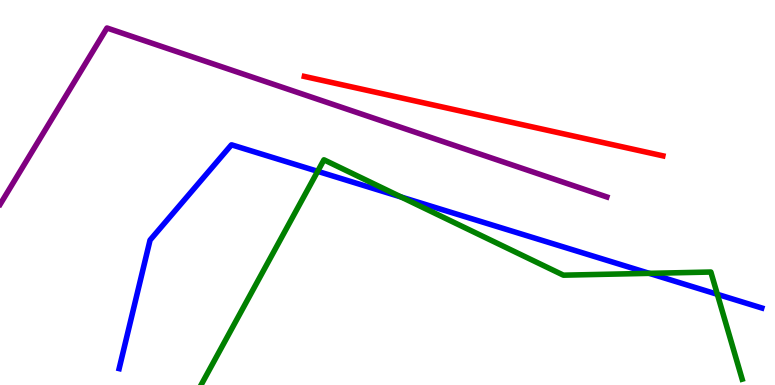[{'lines': ['blue', 'red'], 'intersections': []}, {'lines': ['green', 'red'], 'intersections': []}, {'lines': ['purple', 'red'], 'intersections': []}, {'lines': ['blue', 'green'], 'intersections': [{'x': 4.1, 'y': 5.55}, {'x': 5.18, 'y': 4.88}, {'x': 8.38, 'y': 2.9}, {'x': 9.26, 'y': 2.36}]}, {'lines': ['blue', 'purple'], 'intersections': []}, {'lines': ['green', 'purple'], 'intersections': []}]